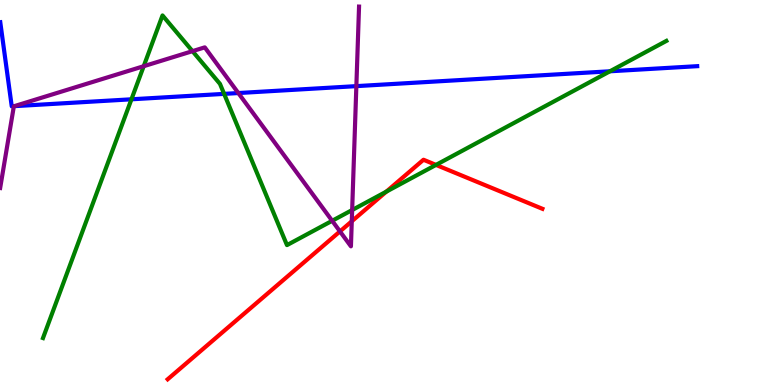[{'lines': ['blue', 'red'], 'intersections': []}, {'lines': ['green', 'red'], 'intersections': [{'x': 4.98, 'y': 5.02}, {'x': 5.63, 'y': 5.72}]}, {'lines': ['purple', 'red'], 'intersections': [{'x': 4.39, 'y': 3.99}, {'x': 4.54, 'y': 4.25}]}, {'lines': ['blue', 'green'], 'intersections': [{'x': 1.7, 'y': 7.42}, {'x': 2.89, 'y': 7.56}, {'x': 7.87, 'y': 8.15}]}, {'lines': ['blue', 'purple'], 'intersections': [{'x': 0.184, 'y': 7.24}, {'x': 3.08, 'y': 7.58}, {'x': 4.6, 'y': 7.76}]}, {'lines': ['green', 'purple'], 'intersections': [{'x': 1.85, 'y': 8.28}, {'x': 2.48, 'y': 8.67}, {'x': 4.29, 'y': 4.27}, {'x': 4.54, 'y': 4.54}]}]